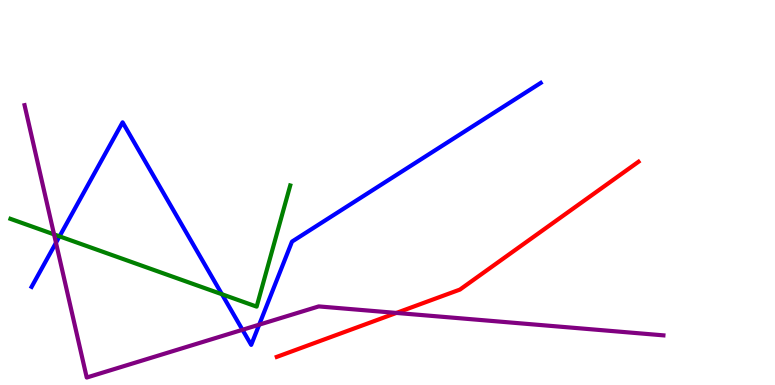[{'lines': ['blue', 'red'], 'intersections': []}, {'lines': ['green', 'red'], 'intersections': []}, {'lines': ['purple', 'red'], 'intersections': [{'x': 5.11, 'y': 1.87}]}, {'lines': ['blue', 'green'], 'intersections': [{'x': 0.768, 'y': 3.86}, {'x': 2.86, 'y': 2.36}]}, {'lines': ['blue', 'purple'], 'intersections': [{'x': 0.722, 'y': 3.69}, {'x': 3.13, 'y': 1.43}, {'x': 3.34, 'y': 1.57}]}, {'lines': ['green', 'purple'], 'intersections': [{'x': 0.697, 'y': 3.91}]}]